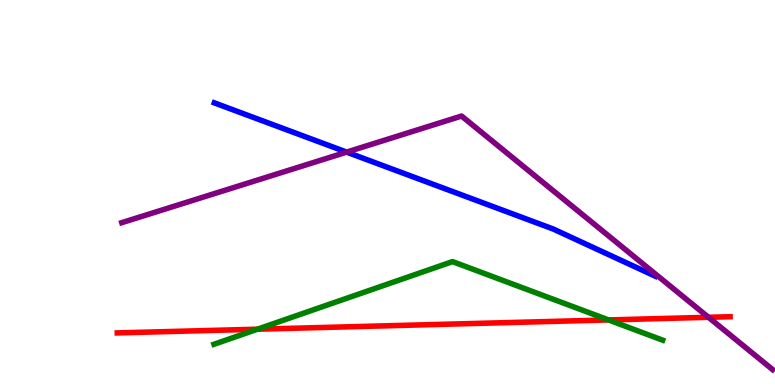[{'lines': ['blue', 'red'], 'intersections': []}, {'lines': ['green', 'red'], 'intersections': [{'x': 3.32, 'y': 1.45}, {'x': 7.85, 'y': 1.69}]}, {'lines': ['purple', 'red'], 'intersections': [{'x': 9.14, 'y': 1.76}]}, {'lines': ['blue', 'green'], 'intersections': []}, {'lines': ['blue', 'purple'], 'intersections': [{'x': 4.47, 'y': 6.05}]}, {'lines': ['green', 'purple'], 'intersections': []}]